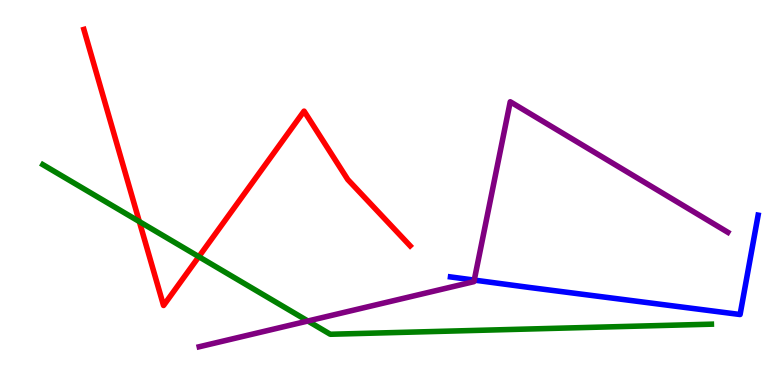[{'lines': ['blue', 'red'], 'intersections': []}, {'lines': ['green', 'red'], 'intersections': [{'x': 1.8, 'y': 4.24}, {'x': 2.57, 'y': 3.33}]}, {'lines': ['purple', 'red'], 'intersections': []}, {'lines': ['blue', 'green'], 'intersections': []}, {'lines': ['blue', 'purple'], 'intersections': [{'x': 6.12, 'y': 2.72}]}, {'lines': ['green', 'purple'], 'intersections': [{'x': 3.97, 'y': 1.66}]}]